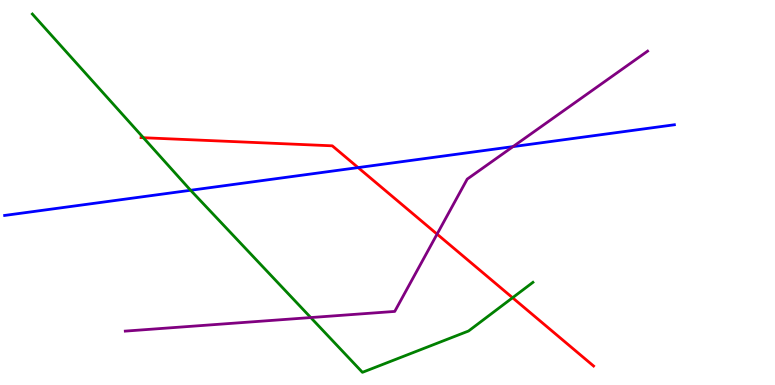[{'lines': ['blue', 'red'], 'intersections': [{'x': 4.62, 'y': 5.65}]}, {'lines': ['green', 'red'], 'intersections': [{'x': 1.85, 'y': 6.42}, {'x': 6.61, 'y': 2.27}]}, {'lines': ['purple', 'red'], 'intersections': [{'x': 5.64, 'y': 3.92}]}, {'lines': ['blue', 'green'], 'intersections': [{'x': 2.46, 'y': 5.06}]}, {'lines': ['blue', 'purple'], 'intersections': [{'x': 6.62, 'y': 6.19}]}, {'lines': ['green', 'purple'], 'intersections': [{'x': 4.01, 'y': 1.75}]}]